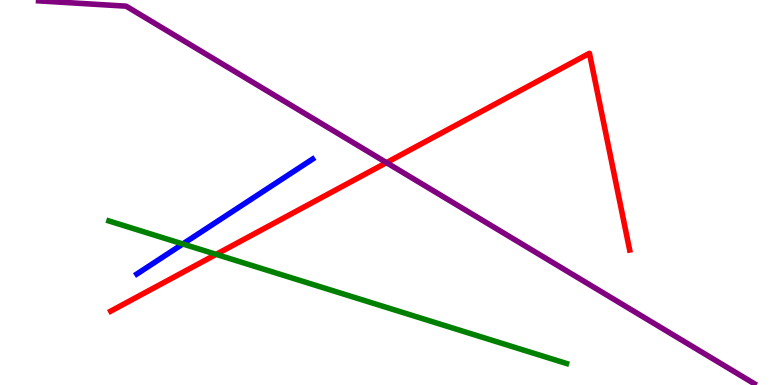[{'lines': ['blue', 'red'], 'intersections': []}, {'lines': ['green', 'red'], 'intersections': [{'x': 2.79, 'y': 3.39}]}, {'lines': ['purple', 'red'], 'intersections': [{'x': 4.99, 'y': 5.78}]}, {'lines': ['blue', 'green'], 'intersections': [{'x': 2.36, 'y': 3.66}]}, {'lines': ['blue', 'purple'], 'intersections': []}, {'lines': ['green', 'purple'], 'intersections': []}]